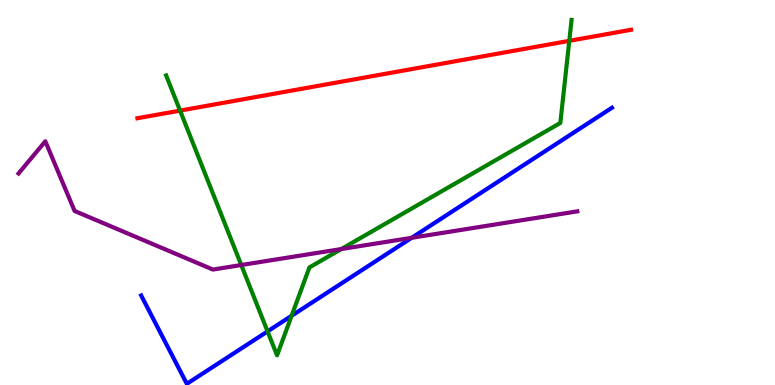[{'lines': ['blue', 'red'], 'intersections': []}, {'lines': ['green', 'red'], 'intersections': [{'x': 2.32, 'y': 7.13}, {'x': 7.35, 'y': 8.94}]}, {'lines': ['purple', 'red'], 'intersections': []}, {'lines': ['blue', 'green'], 'intersections': [{'x': 3.45, 'y': 1.39}, {'x': 3.76, 'y': 1.8}]}, {'lines': ['blue', 'purple'], 'intersections': [{'x': 5.31, 'y': 3.82}]}, {'lines': ['green', 'purple'], 'intersections': [{'x': 3.11, 'y': 3.12}, {'x': 4.4, 'y': 3.53}]}]